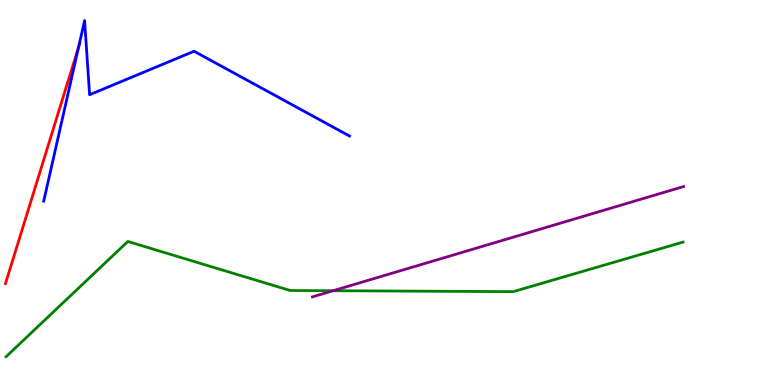[{'lines': ['blue', 'red'], 'intersections': [{'x': 1.01, 'y': 8.77}]}, {'lines': ['green', 'red'], 'intersections': []}, {'lines': ['purple', 'red'], 'intersections': []}, {'lines': ['blue', 'green'], 'intersections': []}, {'lines': ['blue', 'purple'], 'intersections': []}, {'lines': ['green', 'purple'], 'intersections': [{'x': 4.3, 'y': 2.45}]}]